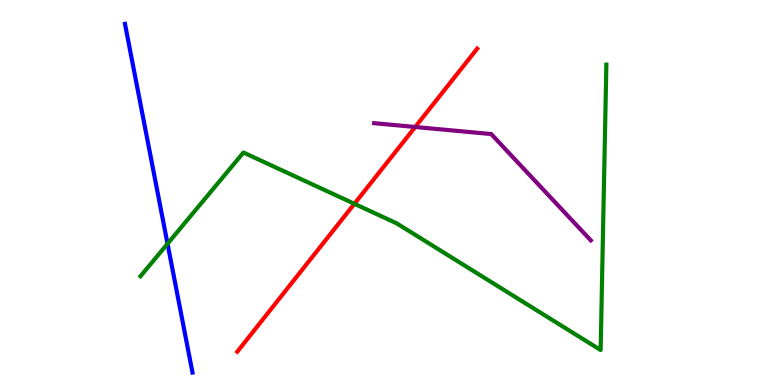[{'lines': ['blue', 'red'], 'intersections': []}, {'lines': ['green', 'red'], 'intersections': [{'x': 4.57, 'y': 4.71}]}, {'lines': ['purple', 'red'], 'intersections': [{'x': 5.36, 'y': 6.7}]}, {'lines': ['blue', 'green'], 'intersections': [{'x': 2.16, 'y': 3.67}]}, {'lines': ['blue', 'purple'], 'intersections': []}, {'lines': ['green', 'purple'], 'intersections': []}]